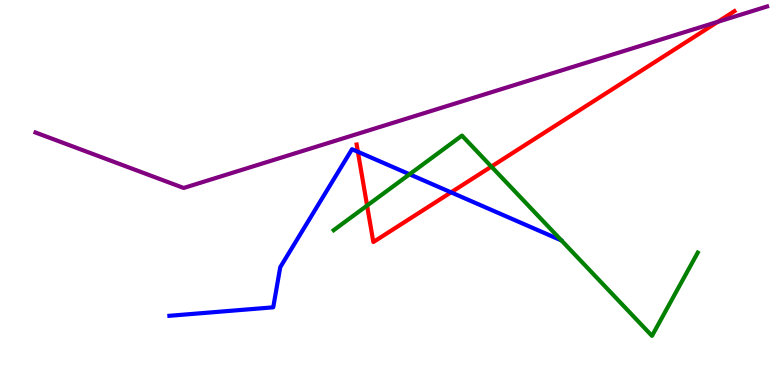[{'lines': ['blue', 'red'], 'intersections': [{'x': 4.62, 'y': 6.06}, {'x': 5.82, 'y': 5.0}]}, {'lines': ['green', 'red'], 'intersections': [{'x': 4.74, 'y': 4.66}, {'x': 6.34, 'y': 5.67}]}, {'lines': ['purple', 'red'], 'intersections': [{'x': 9.26, 'y': 9.43}]}, {'lines': ['blue', 'green'], 'intersections': [{'x': 5.28, 'y': 5.47}]}, {'lines': ['blue', 'purple'], 'intersections': []}, {'lines': ['green', 'purple'], 'intersections': []}]